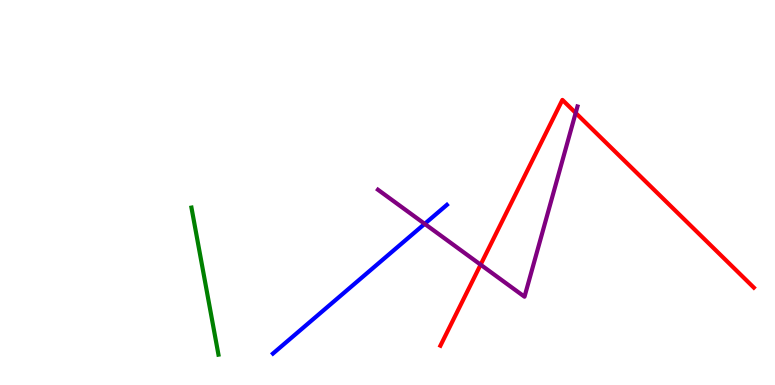[{'lines': ['blue', 'red'], 'intersections': []}, {'lines': ['green', 'red'], 'intersections': []}, {'lines': ['purple', 'red'], 'intersections': [{'x': 6.2, 'y': 3.13}, {'x': 7.43, 'y': 7.07}]}, {'lines': ['blue', 'green'], 'intersections': []}, {'lines': ['blue', 'purple'], 'intersections': [{'x': 5.48, 'y': 4.19}]}, {'lines': ['green', 'purple'], 'intersections': []}]